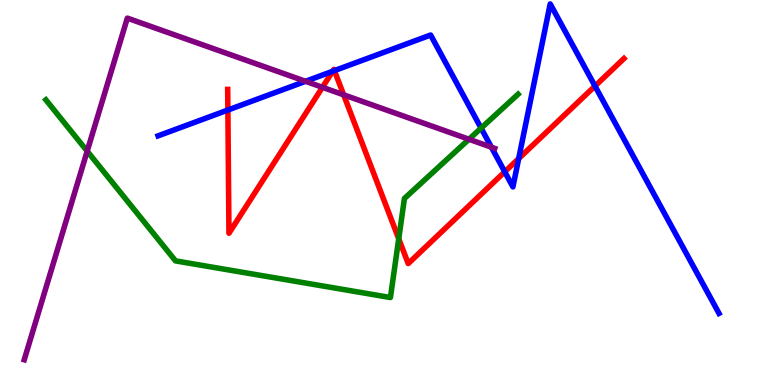[{'lines': ['blue', 'red'], 'intersections': [{'x': 2.94, 'y': 7.14}, {'x': 4.29, 'y': 8.15}, {'x': 4.31, 'y': 8.17}, {'x': 6.51, 'y': 5.54}, {'x': 6.69, 'y': 5.88}, {'x': 7.68, 'y': 7.76}]}, {'lines': ['green', 'red'], 'intersections': [{'x': 5.14, 'y': 3.8}]}, {'lines': ['purple', 'red'], 'intersections': [{'x': 4.16, 'y': 7.73}, {'x': 4.43, 'y': 7.54}]}, {'lines': ['blue', 'green'], 'intersections': [{'x': 6.21, 'y': 6.67}]}, {'lines': ['blue', 'purple'], 'intersections': [{'x': 3.94, 'y': 7.89}, {'x': 6.34, 'y': 6.18}]}, {'lines': ['green', 'purple'], 'intersections': [{'x': 1.12, 'y': 6.07}, {'x': 6.05, 'y': 6.38}]}]